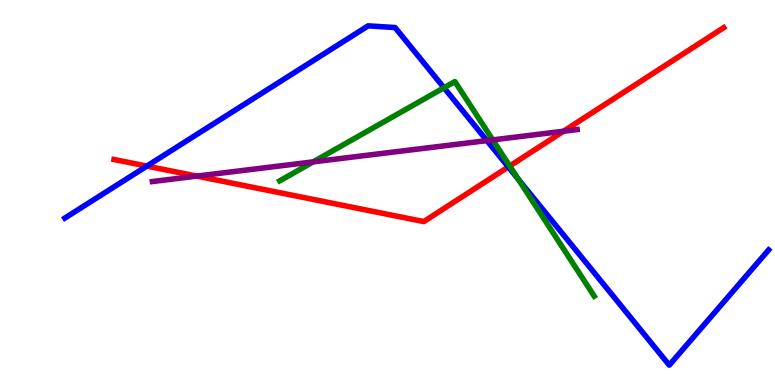[{'lines': ['blue', 'red'], 'intersections': [{'x': 1.9, 'y': 5.69}, {'x': 6.56, 'y': 5.66}]}, {'lines': ['green', 'red'], 'intersections': [{'x': 6.58, 'y': 5.69}]}, {'lines': ['purple', 'red'], 'intersections': [{'x': 2.54, 'y': 5.43}, {'x': 7.27, 'y': 6.59}]}, {'lines': ['blue', 'green'], 'intersections': [{'x': 5.73, 'y': 7.72}, {'x': 6.69, 'y': 5.34}]}, {'lines': ['blue', 'purple'], 'intersections': [{'x': 6.28, 'y': 6.35}]}, {'lines': ['green', 'purple'], 'intersections': [{'x': 4.04, 'y': 5.8}, {'x': 6.36, 'y': 6.37}]}]